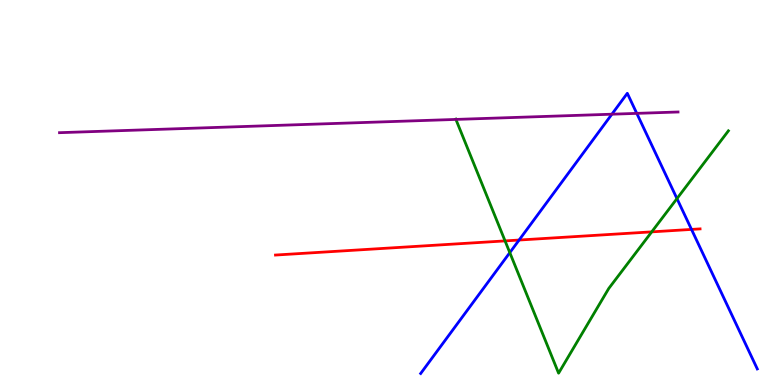[{'lines': ['blue', 'red'], 'intersections': [{'x': 6.7, 'y': 3.77}, {'x': 8.92, 'y': 4.04}]}, {'lines': ['green', 'red'], 'intersections': [{'x': 6.52, 'y': 3.74}, {'x': 8.41, 'y': 3.98}]}, {'lines': ['purple', 'red'], 'intersections': []}, {'lines': ['blue', 'green'], 'intersections': [{'x': 6.58, 'y': 3.44}, {'x': 8.74, 'y': 4.84}]}, {'lines': ['blue', 'purple'], 'intersections': [{'x': 7.9, 'y': 7.03}, {'x': 8.22, 'y': 7.06}]}, {'lines': ['green', 'purple'], 'intersections': [{'x': 5.88, 'y': 6.9}]}]